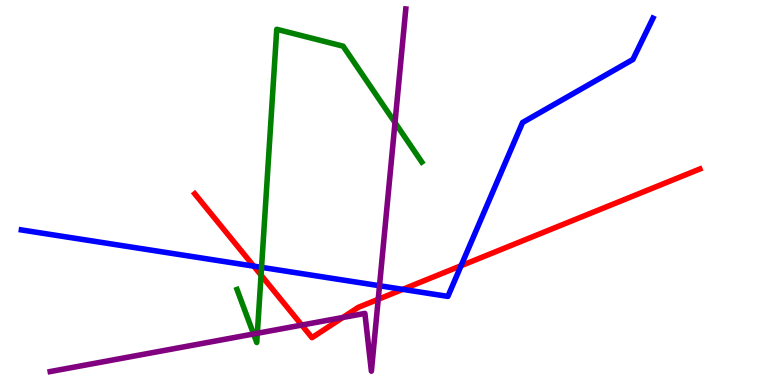[{'lines': ['blue', 'red'], 'intersections': [{'x': 3.27, 'y': 3.09}, {'x': 5.2, 'y': 2.48}, {'x': 5.95, 'y': 3.1}]}, {'lines': ['green', 'red'], 'intersections': [{'x': 3.37, 'y': 2.85}]}, {'lines': ['purple', 'red'], 'intersections': [{'x': 3.89, 'y': 1.56}, {'x': 4.42, 'y': 1.75}, {'x': 4.88, 'y': 2.23}]}, {'lines': ['blue', 'green'], 'intersections': [{'x': 3.37, 'y': 3.06}]}, {'lines': ['blue', 'purple'], 'intersections': [{'x': 4.9, 'y': 2.58}]}, {'lines': ['green', 'purple'], 'intersections': [{'x': 3.27, 'y': 1.33}, {'x': 3.32, 'y': 1.34}, {'x': 5.1, 'y': 6.82}]}]